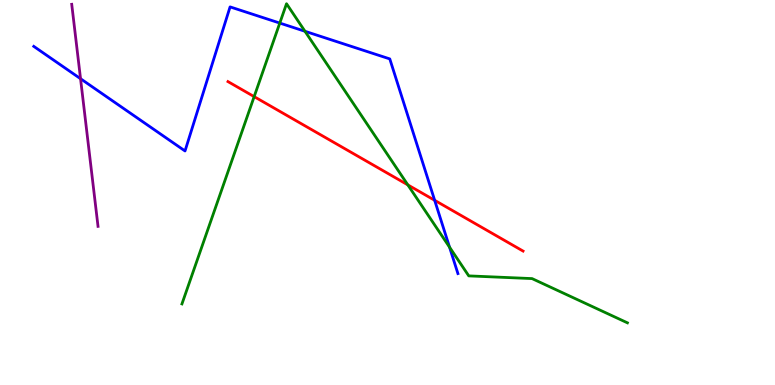[{'lines': ['blue', 'red'], 'intersections': [{'x': 5.61, 'y': 4.8}]}, {'lines': ['green', 'red'], 'intersections': [{'x': 3.28, 'y': 7.49}, {'x': 5.26, 'y': 5.2}]}, {'lines': ['purple', 'red'], 'intersections': []}, {'lines': ['blue', 'green'], 'intersections': [{'x': 3.61, 'y': 9.4}, {'x': 3.94, 'y': 9.19}, {'x': 5.8, 'y': 3.58}]}, {'lines': ['blue', 'purple'], 'intersections': [{'x': 1.04, 'y': 7.96}]}, {'lines': ['green', 'purple'], 'intersections': []}]